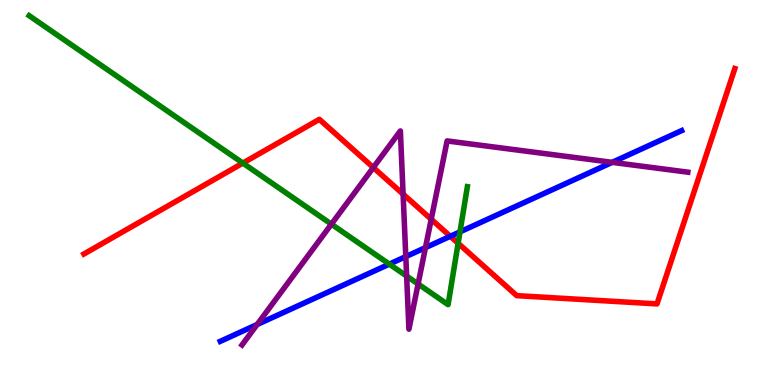[{'lines': ['blue', 'red'], 'intersections': [{'x': 5.81, 'y': 3.86}]}, {'lines': ['green', 'red'], 'intersections': [{'x': 3.13, 'y': 5.76}, {'x': 5.91, 'y': 3.68}]}, {'lines': ['purple', 'red'], 'intersections': [{'x': 4.82, 'y': 5.65}, {'x': 5.2, 'y': 4.96}, {'x': 5.56, 'y': 4.3}]}, {'lines': ['blue', 'green'], 'intersections': [{'x': 5.02, 'y': 3.14}, {'x': 5.94, 'y': 3.98}]}, {'lines': ['blue', 'purple'], 'intersections': [{'x': 3.32, 'y': 1.57}, {'x': 5.24, 'y': 3.33}, {'x': 5.49, 'y': 3.57}, {'x': 7.9, 'y': 5.78}]}, {'lines': ['green', 'purple'], 'intersections': [{'x': 4.28, 'y': 4.18}, {'x': 5.25, 'y': 2.83}, {'x': 5.39, 'y': 2.62}]}]